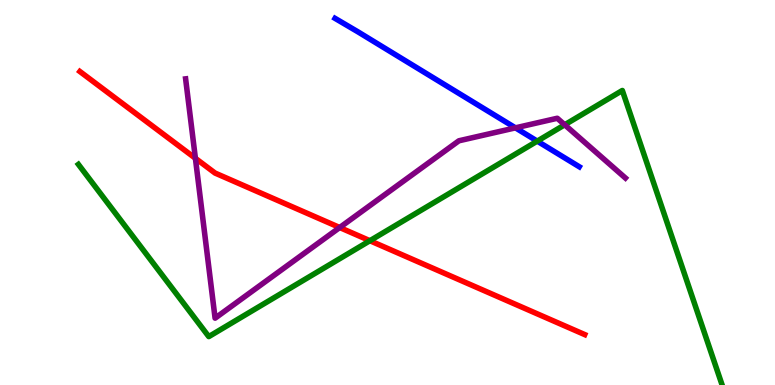[{'lines': ['blue', 'red'], 'intersections': []}, {'lines': ['green', 'red'], 'intersections': [{'x': 4.77, 'y': 3.75}]}, {'lines': ['purple', 'red'], 'intersections': [{'x': 2.52, 'y': 5.89}, {'x': 4.38, 'y': 4.09}]}, {'lines': ['blue', 'green'], 'intersections': [{'x': 6.93, 'y': 6.33}]}, {'lines': ['blue', 'purple'], 'intersections': [{'x': 6.65, 'y': 6.68}]}, {'lines': ['green', 'purple'], 'intersections': [{'x': 7.29, 'y': 6.76}]}]